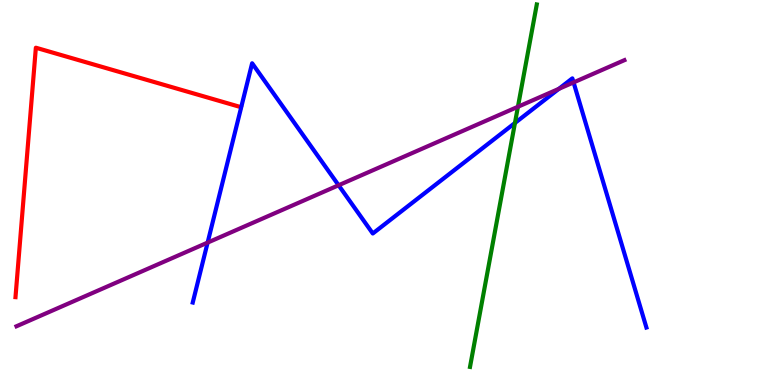[{'lines': ['blue', 'red'], 'intersections': []}, {'lines': ['green', 'red'], 'intersections': []}, {'lines': ['purple', 'red'], 'intersections': []}, {'lines': ['blue', 'green'], 'intersections': [{'x': 6.64, 'y': 6.81}]}, {'lines': ['blue', 'purple'], 'intersections': [{'x': 2.68, 'y': 3.7}, {'x': 4.37, 'y': 5.19}, {'x': 7.21, 'y': 7.69}, {'x': 7.4, 'y': 7.86}]}, {'lines': ['green', 'purple'], 'intersections': [{'x': 6.68, 'y': 7.23}]}]